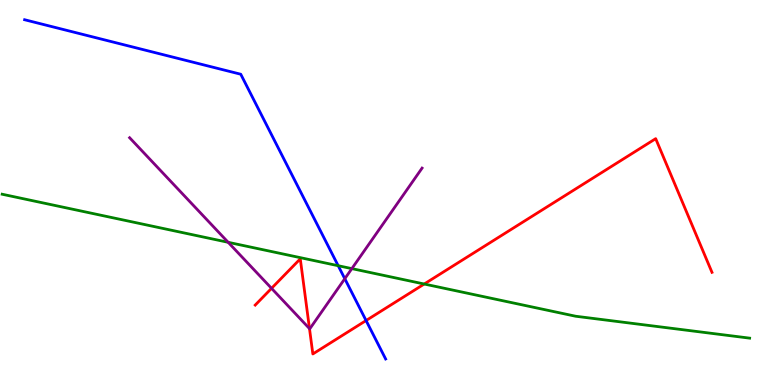[{'lines': ['blue', 'red'], 'intersections': [{'x': 4.72, 'y': 1.67}]}, {'lines': ['green', 'red'], 'intersections': [{'x': 5.47, 'y': 2.62}]}, {'lines': ['purple', 'red'], 'intersections': [{'x': 3.5, 'y': 2.51}, {'x': 3.99, 'y': 1.46}]}, {'lines': ['blue', 'green'], 'intersections': [{'x': 4.36, 'y': 3.1}]}, {'lines': ['blue', 'purple'], 'intersections': [{'x': 4.45, 'y': 2.76}]}, {'lines': ['green', 'purple'], 'intersections': [{'x': 2.94, 'y': 3.71}, {'x': 4.54, 'y': 3.02}]}]